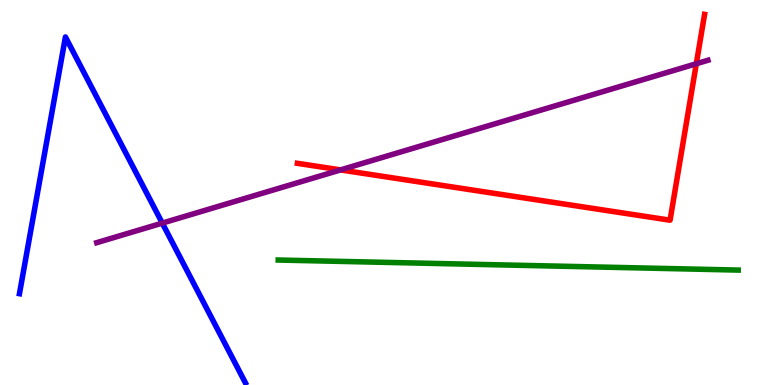[{'lines': ['blue', 'red'], 'intersections': []}, {'lines': ['green', 'red'], 'intersections': []}, {'lines': ['purple', 'red'], 'intersections': [{'x': 4.39, 'y': 5.59}, {'x': 8.98, 'y': 8.34}]}, {'lines': ['blue', 'green'], 'intersections': []}, {'lines': ['blue', 'purple'], 'intersections': [{'x': 2.09, 'y': 4.21}]}, {'lines': ['green', 'purple'], 'intersections': []}]